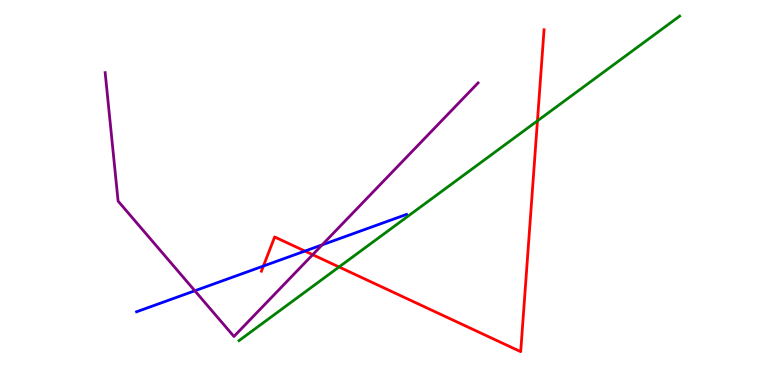[{'lines': ['blue', 'red'], 'intersections': [{'x': 3.4, 'y': 3.09}, {'x': 3.93, 'y': 3.48}]}, {'lines': ['green', 'red'], 'intersections': [{'x': 4.37, 'y': 3.07}, {'x': 6.93, 'y': 6.86}]}, {'lines': ['purple', 'red'], 'intersections': [{'x': 4.03, 'y': 3.38}]}, {'lines': ['blue', 'green'], 'intersections': []}, {'lines': ['blue', 'purple'], 'intersections': [{'x': 2.51, 'y': 2.45}, {'x': 4.16, 'y': 3.64}]}, {'lines': ['green', 'purple'], 'intersections': []}]